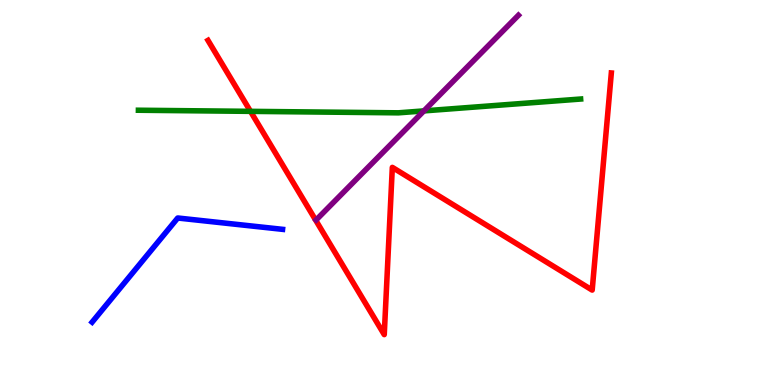[{'lines': ['blue', 'red'], 'intersections': []}, {'lines': ['green', 'red'], 'intersections': [{'x': 3.23, 'y': 7.11}]}, {'lines': ['purple', 'red'], 'intersections': []}, {'lines': ['blue', 'green'], 'intersections': []}, {'lines': ['blue', 'purple'], 'intersections': []}, {'lines': ['green', 'purple'], 'intersections': [{'x': 5.47, 'y': 7.12}]}]